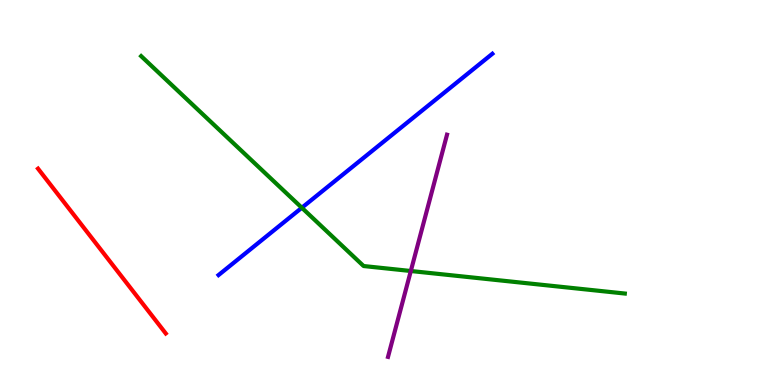[{'lines': ['blue', 'red'], 'intersections': []}, {'lines': ['green', 'red'], 'intersections': []}, {'lines': ['purple', 'red'], 'intersections': []}, {'lines': ['blue', 'green'], 'intersections': [{'x': 3.89, 'y': 4.6}]}, {'lines': ['blue', 'purple'], 'intersections': []}, {'lines': ['green', 'purple'], 'intersections': [{'x': 5.3, 'y': 2.96}]}]